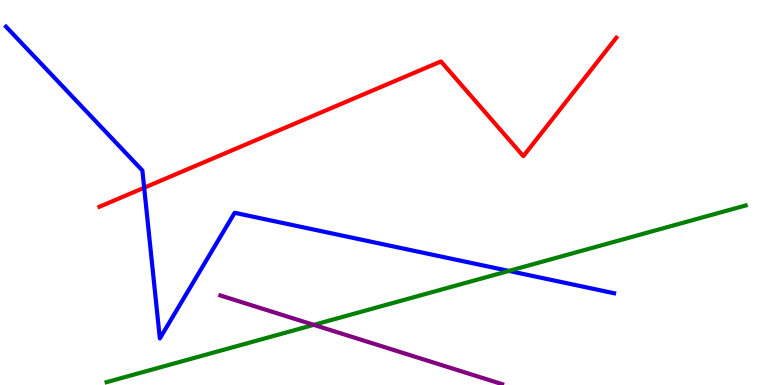[{'lines': ['blue', 'red'], 'intersections': [{'x': 1.86, 'y': 5.12}]}, {'lines': ['green', 'red'], 'intersections': []}, {'lines': ['purple', 'red'], 'intersections': []}, {'lines': ['blue', 'green'], 'intersections': [{'x': 6.57, 'y': 2.96}]}, {'lines': ['blue', 'purple'], 'intersections': []}, {'lines': ['green', 'purple'], 'intersections': [{'x': 4.05, 'y': 1.56}]}]